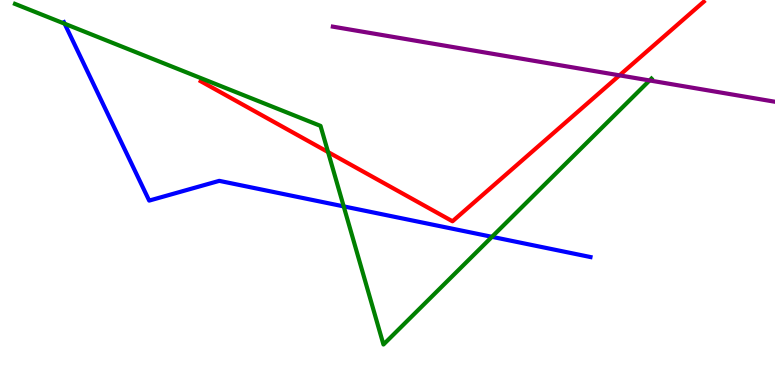[{'lines': ['blue', 'red'], 'intersections': []}, {'lines': ['green', 'red'], 'intersections': [{'x': 4.23, 'y': 6.05}]}, {'lines': ['purple', 'red'], 'intersections': [{'x': 7.99, 'y': 8.04}]}, {'lines': ['blue', 'green'], 'intersections': [{'x': 0.834, 'y': 9.38}, {'x': 4.43, 'y': 4.64}, {'x': 6.35, 'y': 3.85}]}, {'lines': ['blue', 'purple'], 'intersections': []}, {'lines': ['green', 'purple'], 'intersections': [{'x': 8.38, 'y': 7.91}]}]